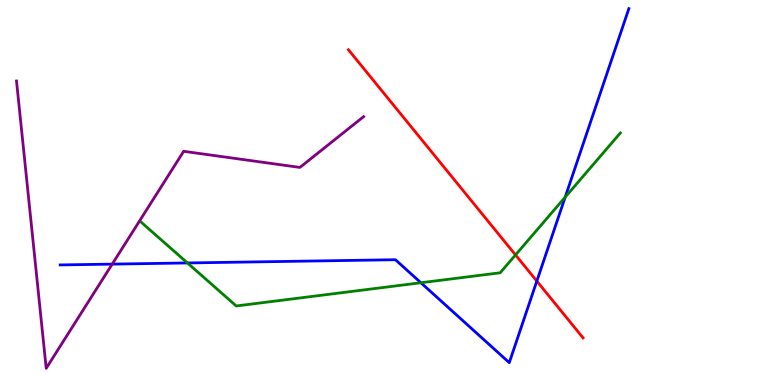[{'lines': ['blue', 'red'], 'intersections': [{'x': 6.93, 'y': 2.7}]}, {'lines': ['green', 'red'], 'intersections': [{'x': 6.65, 'y': 3.38}]}, {'lines': ['purple', 'red'], 'intersections': []}, {'lines': ['blue', 'green'], 'intersections': [{'x': 2.42, 'y': 3.17}, {'x': 5.43, 'y': 2.66}, {'x': 7.29, 'y': 4.88}]}, {'lines': ['blue', 'purple'], 'intersections': [{'x': 1.45, 'y': 3.14}]}, {'lines': ['green', 'purple'], 'intersections': []}]